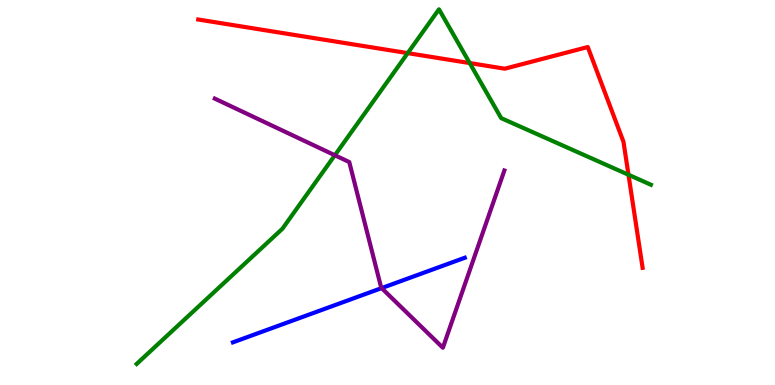[{'lines': ['blue', 'red'], 'intersections': []}, {'lines': ['green', 'red'], 'intersections': [{'x': 5.26, 'y': 8.62}, {'x': 6.06, 'y': 8.36}, {'x': 8.11, 'y': 5.46}]}, {'lines': ['purple', 'red'], 'intersections': []}, {'lines': ['blue', 'green'], 'intersections': []}, {'lines': ['blue', 'purple'], 'intersections': [{'x': 4.92, 'y': 2.52}]}, {'lines': ['green', 'purple'], 'intersections': [{'x': 4.32, 'y': 5.97}]}]